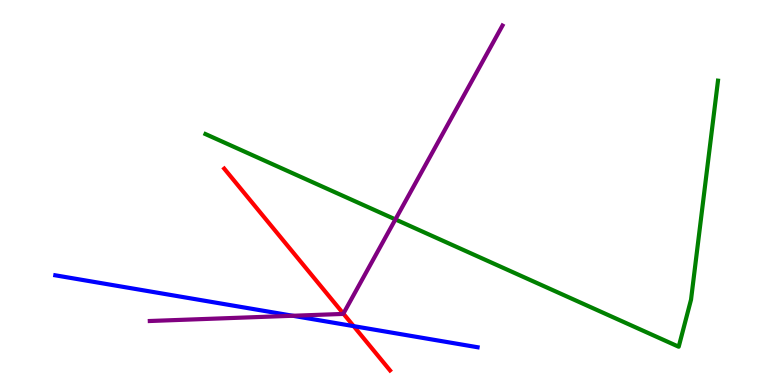[{'lines': ['blue', 'red'], 'intersections': [{'x': 4.56, 'y': 1.53}]}, {'lines': ['green', 'red'], 'intersections': []}, {'lines': ['purple', 'red'], 'intersections': [{'x': 4.43, 'y': 1.85}]}, {'lines': ['blue', 'green'], 'intersections': []}, {'lines': ['blue', 'purple'], 'intersections': [{'x': 3.78, 'y': 1.8}]}, {'lines': ['green', 'purple'], 'intersections': [{'x': 5.1, 'y': 4.3}]}]